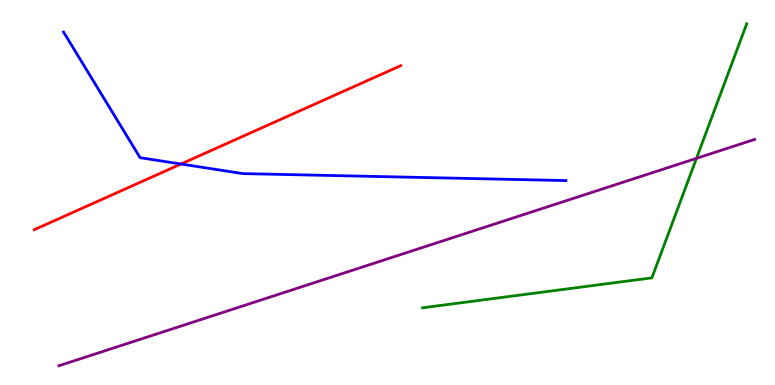[{'lines': ['blue', 'red'], 'intersections': [{'x': 2.34, 'y': 5.74}]}, {'lines': ['green', 'red'], 'intersections': []}, {'lines': ['purple', 'red'], 'intersections': []}, {'lines': ['blue', 'green'], 'intersections': []}, {'lines': ['blue', 'purple'], 'intersections': []}, {'lines': ['green', 'purple'], 'intersections': [{'x': 8.99, 'y': 5.89}]}]